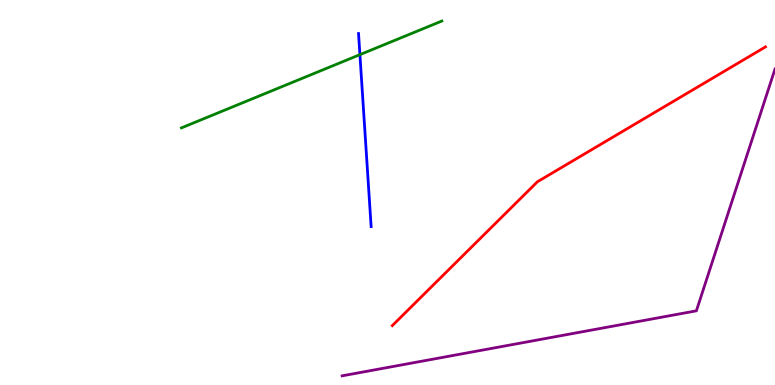[{'lines': ['blue', 'red'], 'intersections': []}, {'lines': ['green', 'red'], 'intersections': []}, {'lines': ['purple', 'red'], 'intersections': []}, {'lines': ['blue', 'green'], 'intersections': [{'x': 4.64, 'y': 8.58}]}, {'lines': ['blue', 'purple'], 'intersections': []}, {'lines': ['green', 'purple'], 'intersections': []}]